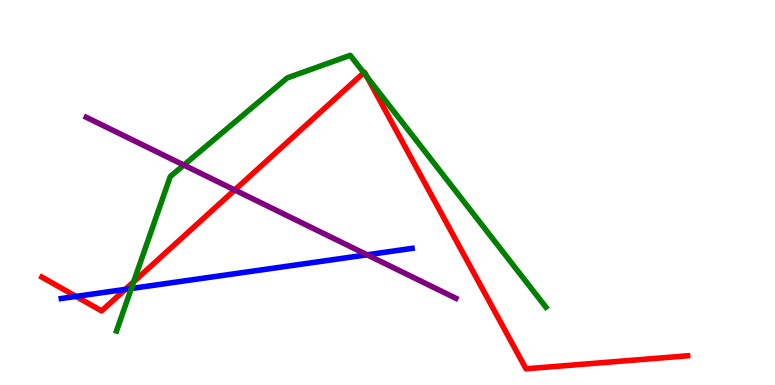[{'lines': ['blue', 'red'], 'intersections': [{'x': 0.981, 'y': 2.3}, {'x': 1.62, 'y': 2.48}]}, {'lines': ['green', 'red'], 'intersections': [{'x': 1.72, 'y': 2.68}, {'x': 4.69, 'y': 8.11}, {'x': 4.74, 'y': 8.0}]}, {'lines': ['purple', 'red'], 'intersections': [{'x': 3.03, 'y': 5.07}]}, {'lines': ['blue', 'green'], 'intersections': [{'x': 1.69, 'y': 2.51}]}, {'lines': ['blue', 'purple'], 'intersections': [{'x': 4.74, 'y': 3.38}]}, {'lines': ['green', 'purple'], 'intersections': [{'x': 2.37, 'y': 5.71}]}]